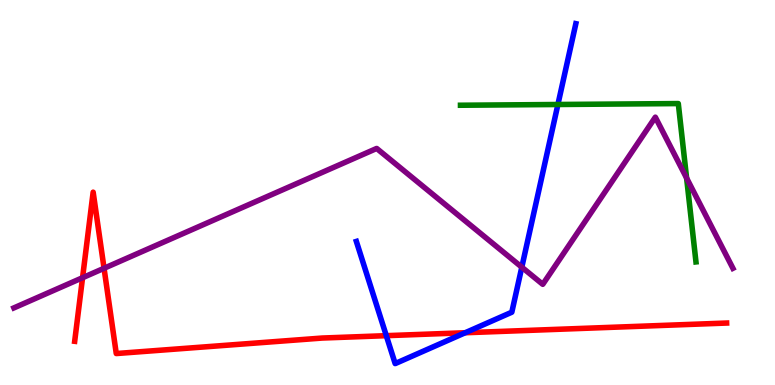[{'lines': ['blue', 'red'], 'intersections': [{'x': 4.98, 'y': 1.28}, {'x': 6.0, 'y': 1.36}]}, {'lines': ['green', 'red'], 'intersections': []}, {'lines': ['purple', 'red'], 'intersections': [{'x': 1.07, 'y': 2.79}, {'x': 1.34, 'y': 3.03}]}, {'lines': ['blue', 'green'], 'intersections': [{'x': 7.2, 'y': 7.29}]}, {'lines': ['blue', 'purple'], 'intersections': [{'x': 6.73, 'y': 3.06}]}, {'lines': ['green', 'purple'], 'intersections': [{'x': 8.86, 'y': 5.37}]}]